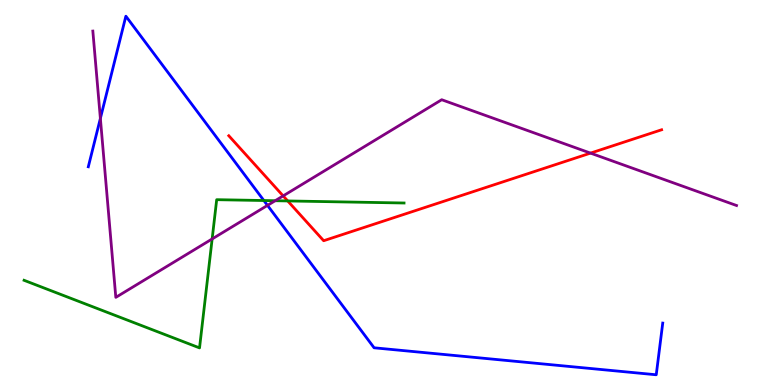[{'lines': ['blue', 'red'], 'intersections': []}, {'lines': ['green', 'red'], 'intersections': [{'x': 3.71, 'y': 4.78}]}, {'lines': ['purple', 'red'], 'intersections': [{'x': 3.65, 'y': 4.91}, {'x': 7.62, 'y': 6.02}]}, {'lines': ['blue', 'green'], 'intersections': [{'x': 3.4, 'y': 4.79}]}, {'lines': ['blue', 'purple'], 'intersections': [{'x': 1.3, 'y': 6.92}, {'x': 3.45, 'y': 4.67}]}, {'lines': ['green', 'purple'], 'intersections': [{'x': 2.74, 'y': 3.79}, {'x': 3.55, 'y': 4.79}]}]